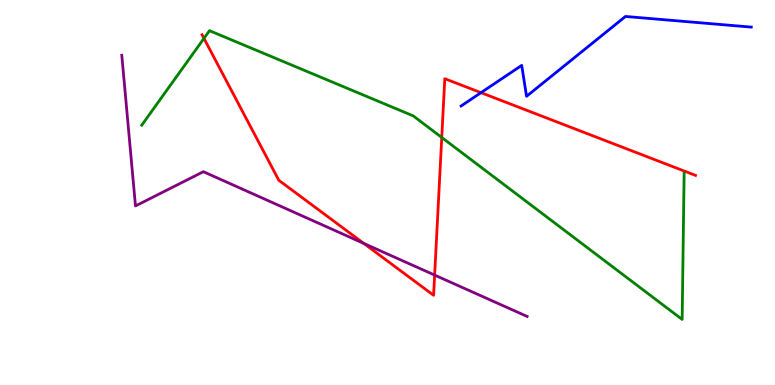[{'lines': ['blue', 'red'], 'intersections': [{'x': 6.21, 'y': 7.59}]}, {'lines': ['green', 'red'], 'intersections': [{'x': 2.63, 'y': 9.0}, {'x': 5.7, 'y': 6.43}]}, {'lines': ['purple', 'red'], 'intersections': [{'x': 4.69, 'y': 3.68}, {'x': 5.61, 'y': 2.85}]}, {'lines': ['blue', 'green'], 'intersections': []}, {'lines': ['blue', 'purple'], 'intersections': []}, {'lines': ['green', 'purple'], 'intersections': []}]